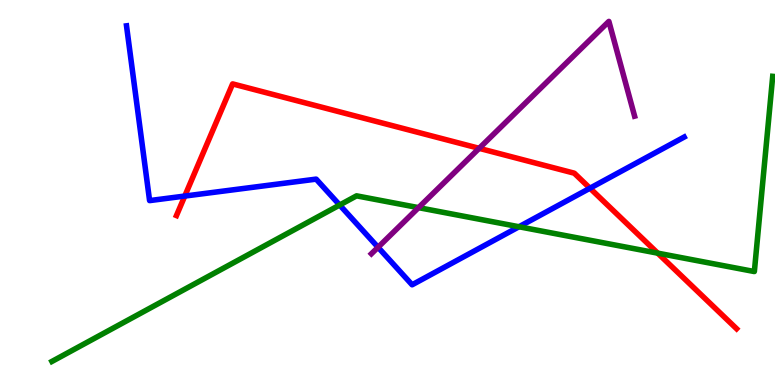[{'lines': ['blue', 'red'], 'intersections': [{'x': 2.38, 'y': 4.91}, {'x': 7.61, 'y': 5.11}]}, {'lines': ['green', 'red'], 'intersections': [{'x': 8.49, 'y': 3.42}]}, {'lines': ['purple', 'red'], 'intersections': [{'x': 6.18, 'y': 6.15}]}, {'lines': ['blue', 'green'], 'intersections': [{'x': 4.38, 'y': 4.67}, {'x': 6.7, 'y': 4.11}]}, {'lines': ['blue', 'purple'], 'intersections': [{'x': 4.88, 'y': 3.58}]}, {'lines': ['green', 'purple'], 'intersections': [{'x': 5.4, 'y': 4.61}]}]